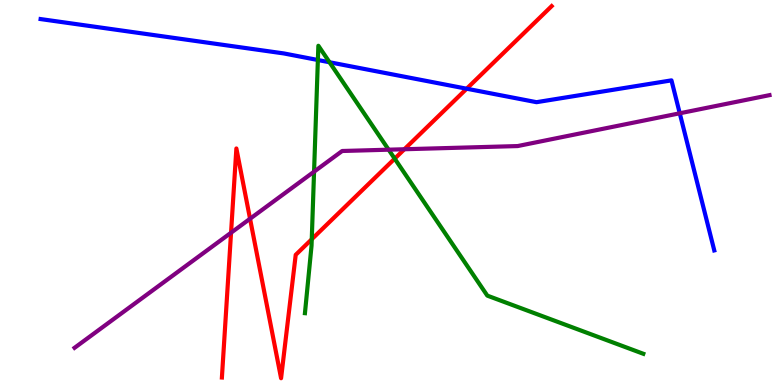[{'lines': ['blue', 'red'], 'intersections': [{'x': 6.02, 'y': 7.7}]}, {'lines': ['green', 'red'], 'intersections': [{'x': 4.02, 'y': 3.79}, {'x': 5.09, 'y': 5.88}]}, {'lines': ['purple', 'red'], 'intersections': [{'x': 2.98, 'y': 3.96}, {'x': 3.23, 'y': 4.32}, {'x': 5.22, 'y': 6.12}]}, {'lines': ['blue', 'green'], 'intersections': [{'x': 4.1, 'y': 8.44}, {'x': 4.25, 'y': 8.38}]}, {'lines': ['blue', 'purple'], 'intersections': [{'x': 8.77, 'y': 7.06}]}, {'lines': ['green', 'purple'], 'intersections': [{'x': 4.05, 'y': 5.54}, {'x': 5.01, 'y': 6.11}]}]